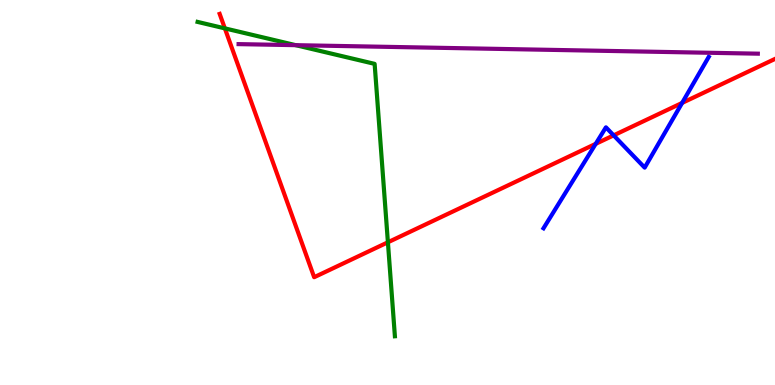[{'lines': ['blue', 'red'], 'intersections': [{'x': 7.69, 'y': 6.26}, {'x': 7.92, 'y': 6.48}, {'x': 8.8, 'y': 7.33}]}, {'lines': ['green', 'red'], 'intersections': [{'x': 2.9, 'y': 9.26}, {'x': 5.01, 'y': 3.71}]}, {'lines': ['purple', 'red'], 'intersections': []}, {'lines': ['blue', 'green'], 'intersections': []}, {'lines': ['blue', 'purple'], 'intersections': []}, {'lines': ['green', 'purple'], 'intersections': [{'x': 3.82, 'y': 8.83}]}]